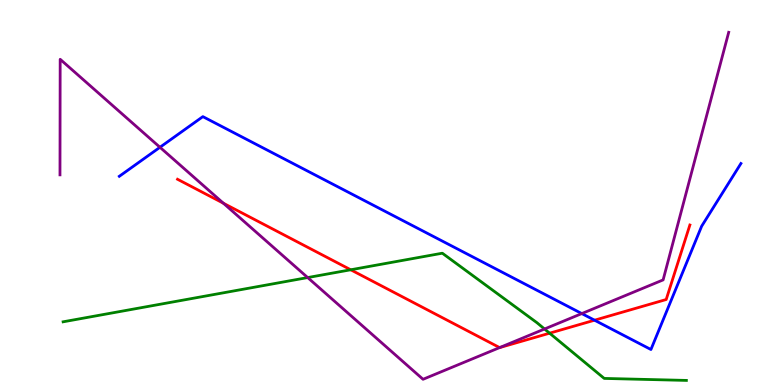[{'lines': ['blue', 'red'], 'intersections': [{'x': 7.67, 'y': 1.68}]}, {'lines': ['green', 'red'], 'intersections': [{'x': 4.53, 'y': 2.99}, {'x': 7.09, 'y': 1.35}]}, {'lines': ['purple', 'red'], 'intersections': [{'x': 2.88, 'y': 4.72}, {'x': 6.45, 'y': 0.972}]}, {'lines': ['blue', 'green'], 'intersections': []}, {'lines': ['blue', 'purple'], 'intersections': [{'x': 2.06, 'y': 6.17}, {'x': 7.51, 'y': 1.86}]}, {'lines': ['green', 'purple'], 'intersections': [{'x': 3.97, 'y': 2.79}, {'x': 7.03, 'y': 1.45}]}]